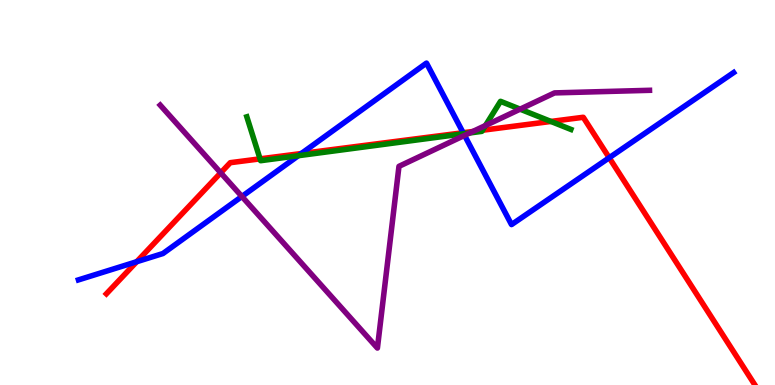[{'lines': ['blue', 'red'], 'intersections': [{'x': 1.76, 'y': 3.2}, {'x': 3.89, 'y': 6.01}, {'x': 5.98, 'y': 6.55}, {'x': 7.86, 'y': 5.9}]}, {'lines': ['green', 'red'], 'intersections': [{'x': 3.36, 'y': 5.87}, {'x': 6.23, 'y': 6.62}, {'x': 7.11, 'y': 6.85}]}, {'lines': ['purple', 'red'], 'intersections': [{'x': 2.85, 'y': 5.51}, {'x': 6.1, 'y': 6.58}]}, {'lines': ['blue', 'green'], 'intersections': [{'x': 3.85, 'y': 5.96}, {'x': 5.98, 'y': 6.53}]}, {'lines': ['blue', 'purple'], 'intersections': [{'x': 3.12, 'y': 4.9}, {'x': 5.99, 'y': 6.48}]}, {'lines': ['green', 'purple'], 'intersections': [{'x': 6.06, 'y': 6.55}, {'x': 6.26, 'y': 6.74}, {'x': 6.71, 'y': 7.16}]}]